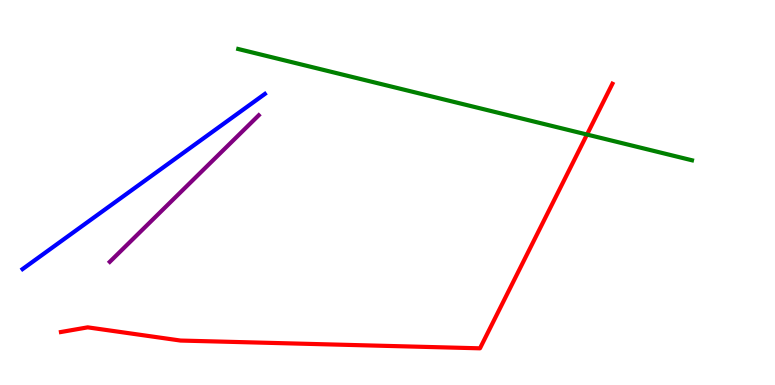[{'lines': ['blue', 'red'], 'intersections': []}, {'lines': ['green', 'red'], 'intersections': [{'x': 7.57, 'y': 6.51}]}, {'lines': ['purple', 'red'], 'intersections': []}, {'lines': ['blue', 'green'], 'intersections': []}, {'lines': ['blue', 'purple'], 'intersections': []}, {'lines': ['green', 'purple'], 'intersections': []}]